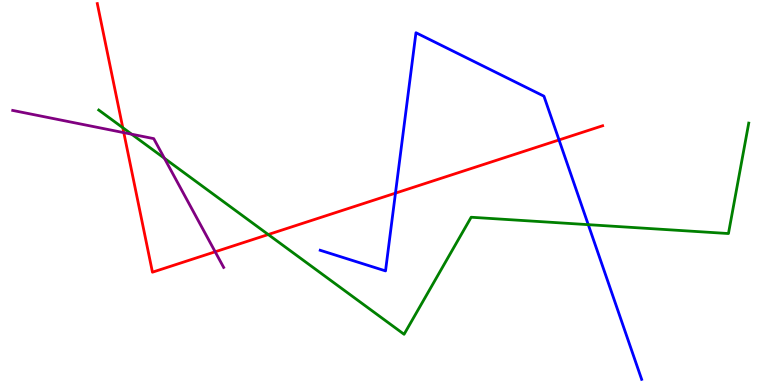[{'lines': ['blue', 'red'], 'intersections': [{'x': 5.1, 'y': 4.98}, {'x': 7.21, 'y': 6.37}]}, {'lines': ['green', 'red'], 'intersections': [{'x': 1.58, 'y': 6.68}, {'x': 3.46, 'y': 3.91}]}, {'lines': ['purple', 'red'], 'intersections': [{'x': 1.6, 'y': 6.55}, {'x': 2.78, 'y': 3.46}]}, {'lines': ['blue', 'green'], 'intersections': [{'x': 7.59, 'y': 4.16}]}, {'lines': ['blue', 'purple'], 'intersections': []}, {'lines': ['green', 'purple'], 'intersections': [{'x': 1.7, 'y': 6.51}, {'x': 2.12, 'y': 5.89}]}]